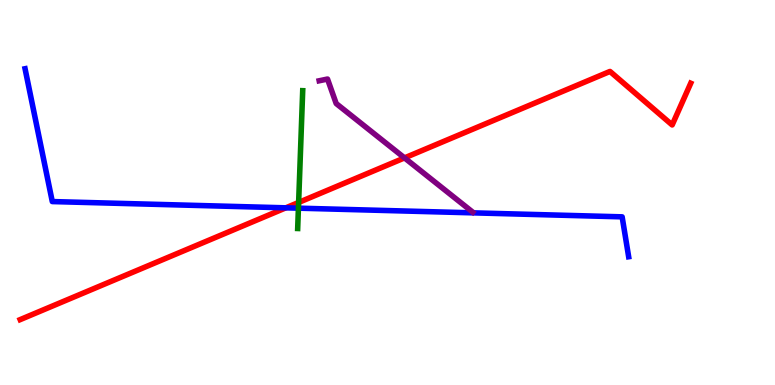[{'lines': ['blue', 'red'], 'intersections': [{'x': 3.69, 'y': 4.6}]}, {'lines': ['green', 'red'], 'intersections': [{'x': 3.85, 'y': 4.74}]}, {'lines': ['purple', 'red'], 'intersections': [{'x': 5.22, 'y': 5.9}]}, {'lines': ['blue', 'green'], 'intersections': [{'x': 3.85, 'y': 4.59}]}, {'lines': ['blue', 'purple'], 'intersections': []}, {'lines': ['green', 'purple'], 'intersections': []}]